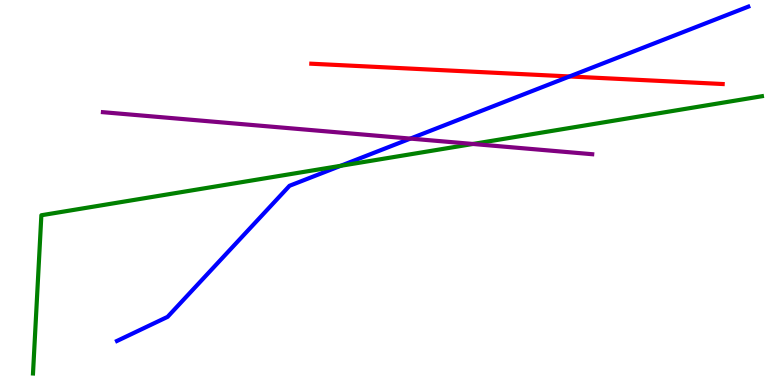[{'lines': ['blue', 'red'], 'intersections': [{'x': 7.35, 'y': 8.01}]}, {'lines': ['green', 'red'], 'intersections': []}, {'lines': ['purple', 'red'], 'intersections': []}, {'lines': ['blue', 'green'], 'intersections': [{'x': 4.4, 'y': 5.69}]}, {'lines': ['blue', 'purple'], 'intersections': [{'x': 5.3, 'y': 6.4}]}, {'lines': ['green', 'purple'], 'intersections': [{'x': 6.1, 'y': 6.26}]}]